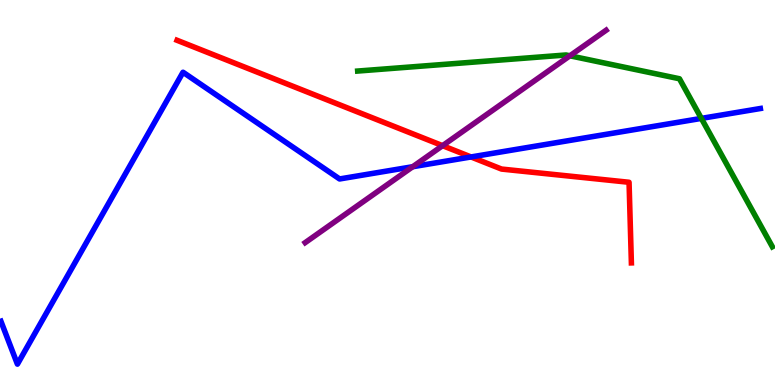[{'lines': ['blue', 'red'], 'intersections': [{'x': 6.08, 'y': 5.92}]}, {'lines': ['green', 'red'], 'intersections': []}, {'lines': ['purple', 'red'], 'intersections': [{'x': 5.71, 'y': 6.22}]}, {'lines': ['blue', 'green'], 'intersections': [{'x': 9.05, 'y': 6.92}]}, {'lines': ['blue', 'purple'], 'intersections': [{'x': 5.33, 'y': 5.67}]}, {'lines': ['green', 'purple'], 'intersections': [{'x': 7.35, 'y': 8.55}]}]